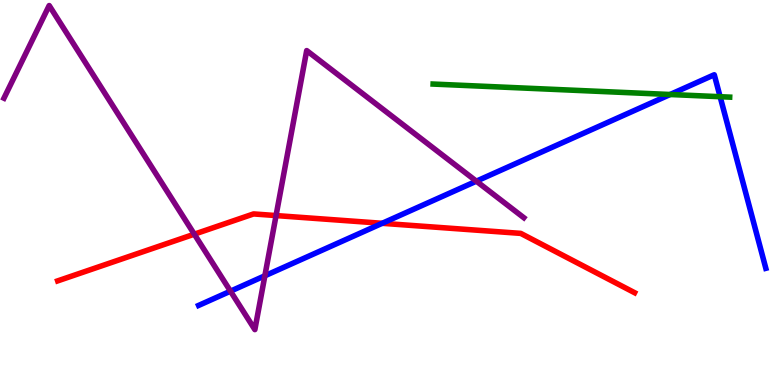[{'lines': ['blue', 'red'], 'intersections': [{'x': 4.93, 'y': 4.2}]}, {'lines': ['green', 'red'], 'intersections': []}, {'lines': ['purple', 'red'], 'intersections': [{'x': 2.51, 'y': 3.92}, {'x': 3.56, 'y': 4.4}]}, {'lines': ['blue', 'green'], 'intersections': [{'x': 8.65, 'y': 7.55}, {'x': 9.29, 'y': 7.49}]}, {'lines': ['blue', 'purple'], 'intersections': [{'x': 2.97, 'y': 2.44}, {'x': 3.42, 'y': 2.84}, {'x': 6.15, 'y': 5.29}]}, {'lines': ['green', 'purple'], 'intersections': []}]